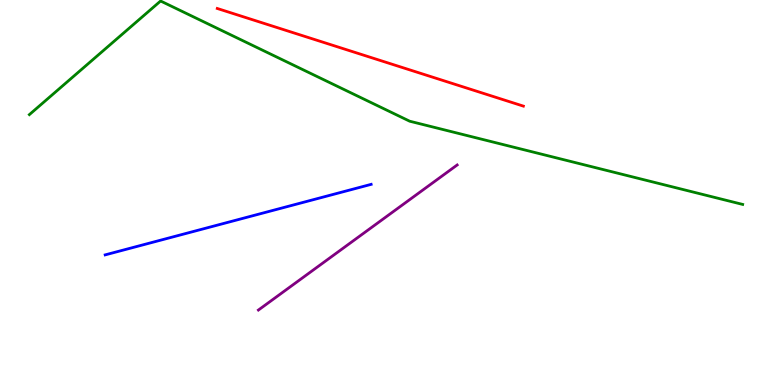[{'lines': ['blue', 'red'], 'intersections': []}, {'lines': ['green', 'red'], 'intersections': []}, {'lines': ['purple', 'red'], 'intersections': []}, {'lines': ['blue', 'green'], 'intersections': []}, {'lines': ['blue', 'purple'], 'intersections': []}, {'lines': ['green', 'purple'], 'intersections': []}]